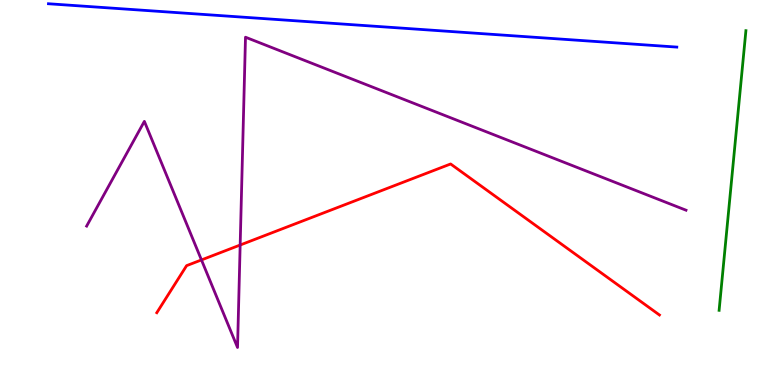[{'lines': ['blue', 'red'], 'intersections': []}, {'lines': ['green', 'red'], 'intersections': []}, {'lines': ['purple', 'red'], 'intersections': [{'x': 2.6, 'y': 3.25}, {'x': 3.1, 'y': 3.64}]}, {'lines': ['blue', 'green'], 'intersections': []}, {'lines': ['blue', 'purple'], 'intersections': []}, {'lines': ['green', 'purple'], 'intersections': []}]